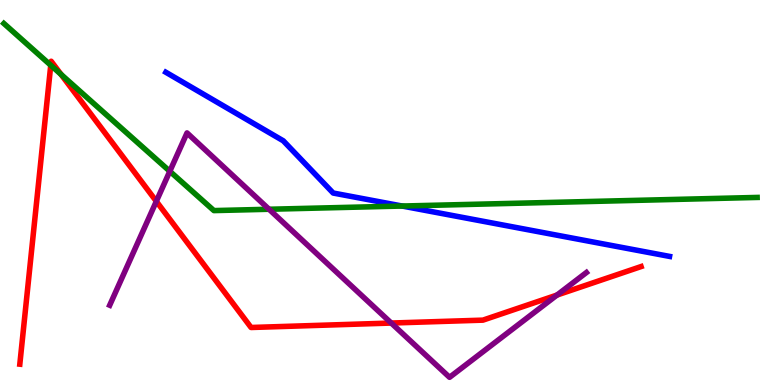[{'lines': ['blue', 'red'], 'intersections': []}, {'lines': ['green', 'red'], 'intersections': [{'x': 0.655, 'y': 8.31}, {'x': 0.788, 'y': 8.07}]}, {'lines': ['purple', 'red'], 'intersections': [{'x': 2.02, 'y': 4.77}, {'x': 5.05, 'y': 1.61}, {'x': 7.19, 'y': 2.34}]}, {'lines': ['blue', 'green'], 'intersections': [{'x': 5.19, 'y': 4.65}]}, {'lines': ['blue', 'purple'], 'intersections': []}, {'lines': ['green', 'purple'], 'intersections': [{'x': 2.19, 'y': 5.55}, {'x': 3.47, 'y': 4.56}]}]